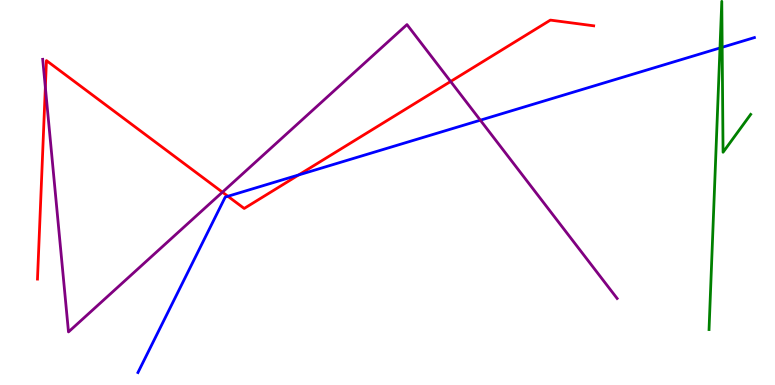[{'lines': ['blue', 'red'], 'intersections': [{'x': 2.94, 'y': 4.9}, {'x': 3.85, 'y': 5.46}]}, {'lines': ['green', 'red'], 'intersections': []}, {'lines': ['purple', 'red'], 'intersections': [{'x': 0.585, 'y': 7.73}, {'x': 2.87, 'y': 5.01}, {'x': 5.81, 'y': 7.88}]}, {'lines': ['blue', 'green'], 'intersections': [{'x': 9.29, 'y': 8.75}, {'x': 9.32, 'y': 8.77}]}, {'lines': ['blue', 'purple'], 'intersections': [{'x': 6.2, 'y': 6.88}]}, {'lines': ['green', 'purple'], 'intersections': []}]